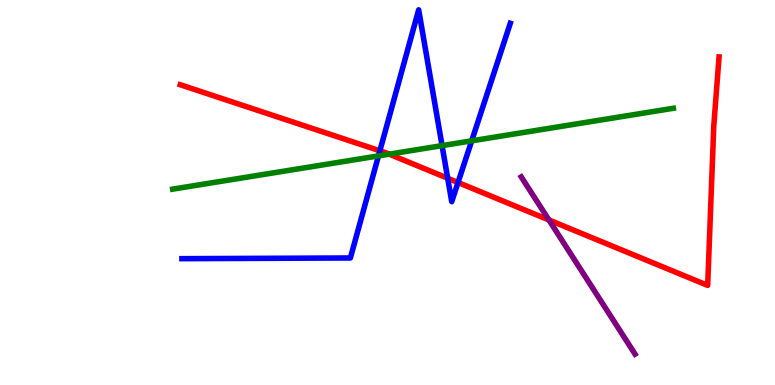[{'lines': ['blue', 'red'], 'intersections': [{'x': 4.9, 'y': 6.08}, {'x': 5.78, 'y': 5.37}, {'x': 5.91, 'y': 5.26}]}, {'lines': ['green', 'red'], 'intersections': [{'x': 5.02, 'y': 6.0}]}, {'lines': ['purple', 'red'], 'intersections': [{'x': 7.08, 'y': 4.29}]}, {'lines': ['blue', 'green'], 'intersections': [{'x': 4.88, 'y': 5.95}, {'x': 5.7, 'y': 6.22}, {'x': 6.09, 'y': 6.34}]}, {'lines': ['blue', 'purple'], 'intersections': []}, {'lines': ['green', 'purple'], 'intersections': []}]